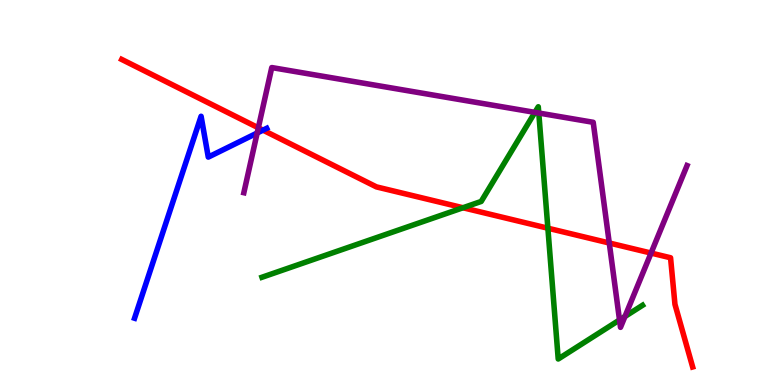[{'lines': ['blue', 'red'], 'intersections': [{'x': 3.39, 'y': 6.62}]}, {'lines': ['green', 'red'], 'intersections': [{'x': 5.97, 'y': 4.6}, {'x': 7.07, 'y': 4.07}]}, {'lines': ['purple', 'red'], 'intersections': [{'x': 3.33, 'y': 6.68}, {'x': 7.86, 'y': 3.69}, {'x': 8.4, 'y': 3.43}]}, {'lines': ['blue', 'green'], 'intersections': []}, {'lines': ['blue', 'purple'], 'intersections': [{'x': 3.32, 'y': 6.54}]}, {'lines': ['green', 'purple'], 'intersections': [{'x': 6.9, 'y': 7.08}, {'x': 6.95, 'y': 7.06}, {'x': 7.99, 'y': 1.69}, {'x': 8.06, 'y': 1.78}]}]